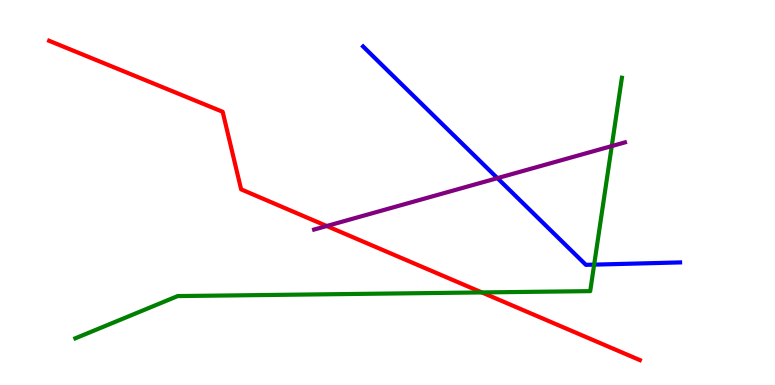[{'lines': ['blue', 'red'], 'intersections': []}, {'lines': ['green', 'red'], 'intersections': [{'x': 6.22, 'y': 2.4}]}, {'lines': ['purple', 'red'], 'intersections': [{'x': 4.22, 'y': 4.13}]}, {'lines': ['blue', 'green'], 'intersections': [{'x': 7.67, 'y': 3.13}]}, {'lines': ['blue', 'purple'], 'intersections': [{'x': 6.42, 'y': 5.37}]}, {'lines': ['green', 'purple'], 'intersections': [{'x': 7.89, 'y': 6.21}]}]